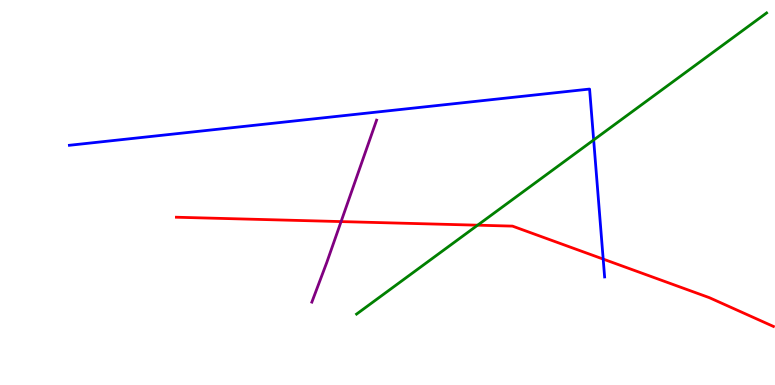[{'lines': ['blue', 'red'], 'intersections': [{'x': 7.78, 'y': 3.27}]}, {'lines': ['green', 'red'], 'intersections': [{'x': 6.16, 'y': 4.15}]}, {'lines': ['purple', 'red'], 'intersections': [{'x': 4.4, 'y': 4.24}]}, {'lines': ['blue', 'green'], 'intersections': [{'x': 7.66, 'y': 6.36}]}, {'lines': ['blue', 'purple'], 'intersections': []}, {'lines': ['green', 'purple'], 'intersections': []}]